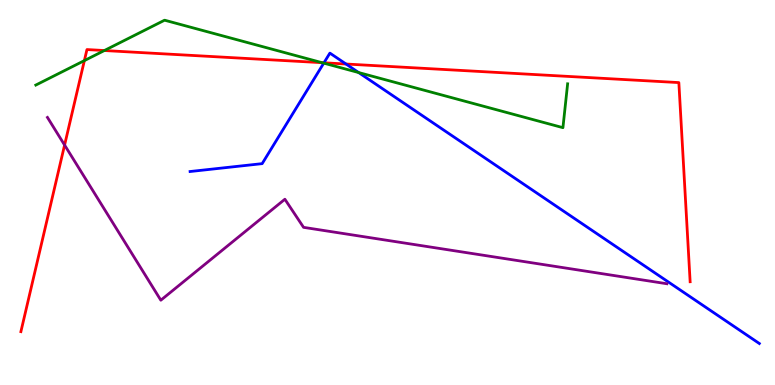[{'lines': ['blue', 'red'], 'intersections': [{'x': 4.18, 'y': 8.37}, {'x': 4.46, 'y': 8.34}]}, {'lines': ['green', 'red'], 'intersections': [{'x': 1.09, 'y': 8.43}, {'x': 1.35, 'y': 8.69}, {'x': 4.16, 'y': 8.37}]}, {'lines': ['purple', 'red'], 'intersections': [{'x': 0.833, 'y': 6.23}]}, {'lines': ['blue', 'green'], 'intersections': [{'x': 4.18, 'y': 8.36}, {'x': 4.63, 'y': 8.12}]}, {'lines': ['blue', 'purple'], 'intersections': []}, {'lines': ['green', 'purple'], 'intersections': []}]